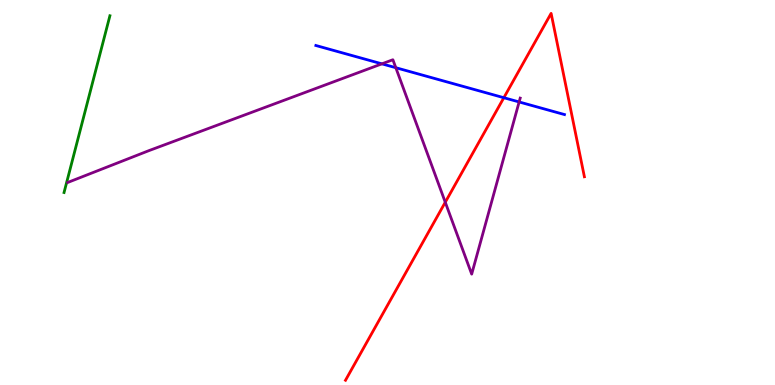[{'lines': ['blue', 'red'], 'intersections': [{'x': 6.5, 'y': 7.46}]}, {'lines': ['green', 'red'], 'intersections': []}, {'lines': ['purple', 'red'], 'intersections': [{'x': 5.75, 'y': 4.75}]}, {'lines': ['blue', 'green'], 'intersections': []}, {'lines': ['blue', 'purple'], 'intersections': [{'x': 4.93, 'y': 8.34}, {'x': 5.11, 'y': 8.24}, {'x': 6.7, 'y': 7.35}]}, {'lines': ['green', 'purple'], 'intersections': []}]